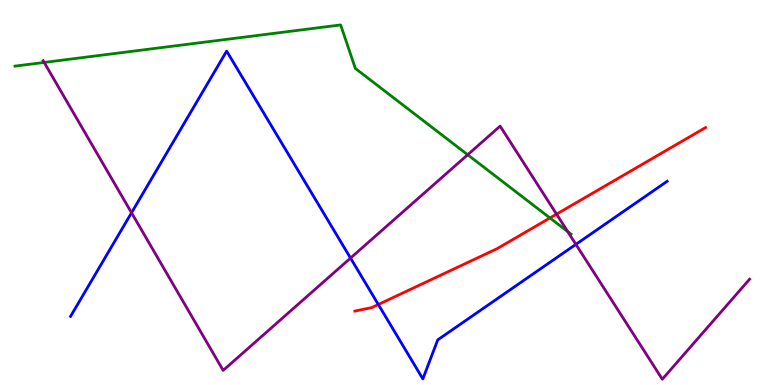[{'lines': ['blue', 'red'], 'intersections': [{'x': 4.88, 'y': 2.09}]}, {'lines': ['green', 'red'], 'intersections': [{'x': 7.1, 'y': 4.34}]}, {'lines': ['purple', 'red'], 'intersections': [{'x': 7.18, 'y': 4.44}]}, {'lines': ['blue', 'green'], 'intersections': []}, {'lines': ['blue', 'purple'], 'intersections': [{'x': 1.7, 'y': 4.47}, {'x': 4.52, 'y': 3.3}, {'x': 7.43, 'y': 3.65}]}, {'lines': ['green', 'purple'], 'intersections': [{'x': 0.57, 'y': 8.38}, {'x': 6.03, 'y': 5.98}, {'x': 7.33, 'y': 3.98}]}]